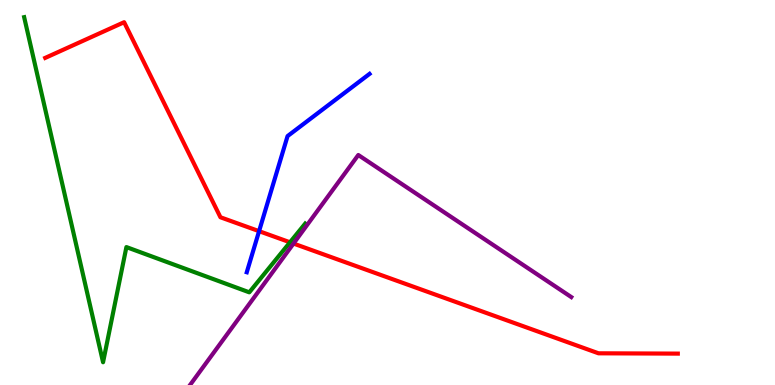[{'lines': ['blue', 'red'], 'intersections': [{'x': 3.34, 'y': 4.0}]}, {'lines': ['green', 'red'], 'intersections': [{'x': 3.74, 'y': 3.71}]}, {'lines': ['purple', 'red'], 'intersections': [{'x': 3.79, 'y': 3.67}]}, {'lines': ['blue', 'green'], 'intersections': []}, {'lines': ['blue', 'purple'], 'intersections': []}, {'lines': ['green', 'purple'], 'intersections': []}]